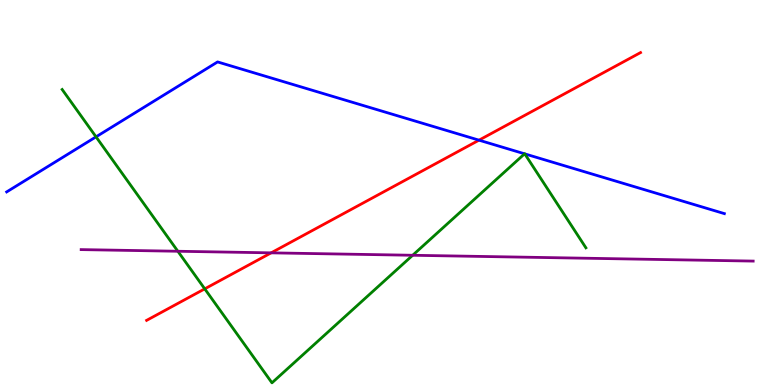[{'lines': ['blue', 'red'], 'intersections': [{'x': 6.18, 'y': 6.36}]}, {'lines': ['green', 'red'], 'intersections': [{'x': 2.64, 'y': 2.5}]}, {'lines': ['purple', 'red'], 'intersections': [{'x': 3.5, 'y': 3.43}]}, {'lines': ['blue', 'green'], 'intersections': [{'x': 1.24, 'y': 6.45}, {'x': 6.77, 'y': 6.0}, {'x': 6.77, 'y': 6.0}]}, {'lines': ['blue', 'purple'], 'intersections': []}, {'lines': ['green', 'purple'], 'intersections': [{'x': 2.29, 'y': 3.47}, {'x': 5.32, 'y': 3.37}]}]